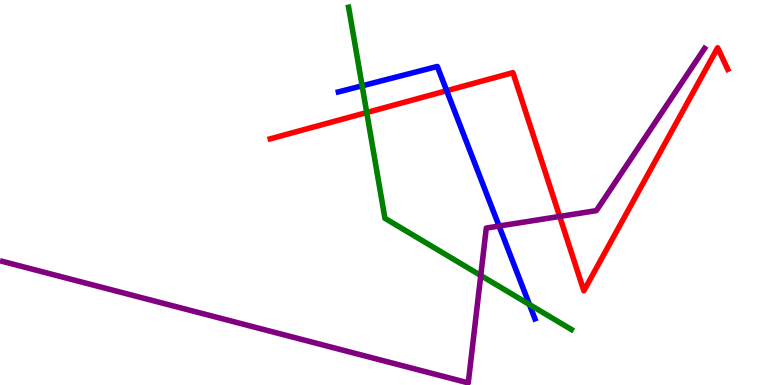[{'lines': ['blue', 'red'], 'intersections': [{'x': 5.76, 'y': 7.64}]}, {'lines': ['green', 'red'], 'intersections': [{'x': 4.73, 'y': 7.08}]}, {'lines': ['purple', 'red'], 'intersections': [{'x': 7.22, 'y': 4.38}]}, {'lines': ['blue', 'green'], 'intersections': [{'x': 4.67, 'y': 7.77}, {'x': 6.83, 'y': 2.09}]}, {'lines': ['blue', 'purple'], 'intersections': [{'x': 6.44, 'y': 4.13}]}, {'lines': ['green', 'purple'], 'intersections': [{'x': 6.2, 'y': 2.84}]}]